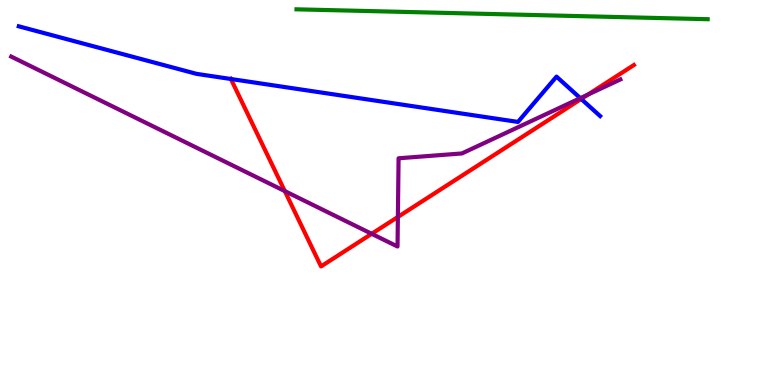[{'lines': ['blue', 'red'], 'intersections': [{'x': 2.98, 'y': 7.95}, {'x': 7.5, 'y': 7.43}]}, {'lines': ['green', 'red'], 'intersections': []}, {'lines': ['purple', 'red'], 'intersections': [{'x': 3.67, 'y': 5.04}, {'x': 4.8, 'y': 3.93}, {'x': 5.13, 'y': 4.37}, {'x': 7.59, 'y': 7.54}]}, {'lines': ['blue', 'green'], 'intersections': []}, {'lines': ['blue', 'purple'], 'intersections': [{'x': 7.49, 'y': 7.45}]}, {'lines': ['green', 'purple'], 'intersections': []}]